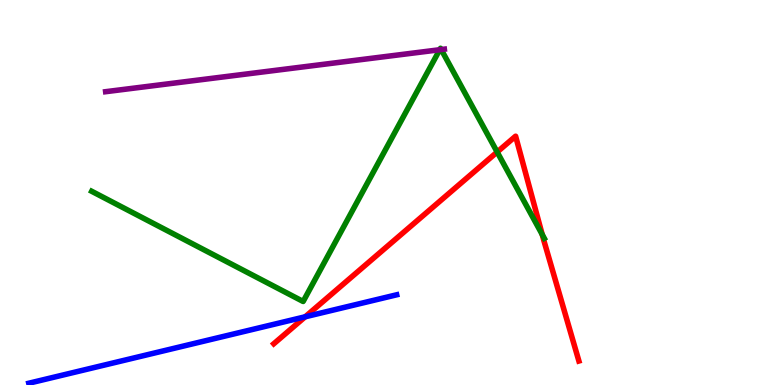[{'lines': ['blue', 'red'], 'intersections': [{'x': 3.94, 'y': 1.77}]}, {'lines': ['green', 'red'], 'intersections': [{'x': 6.42, 'y': 6.05}, {'x': 7.0, 'y': 3.91}]}, {'lines': ['purple', 'red'], 'intersections': []}, {'lines': ['blue', 'green'], 'intersections': []}, {'lines': ['blue', 'purple'], 'intersections': []}, {'lines': ['green', 'purple'], 'intersections': [{'x': 5.67, 'y': 8.71}, {'x': 5.69, 'y': 8.71}]}]